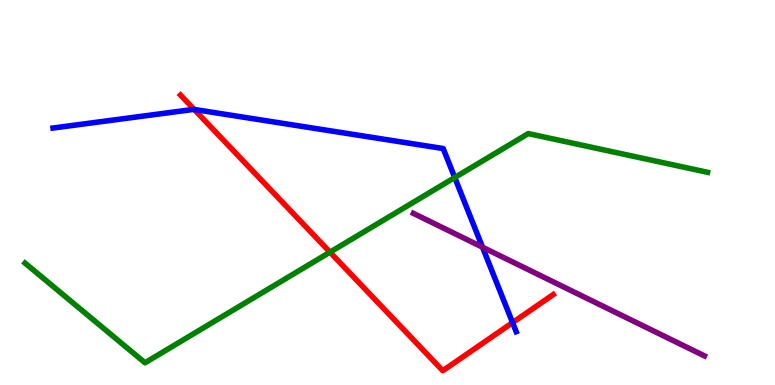[{'lines': ['blue', 'red'], 'intersections': [{'x': 2.51, 'y': 7.16}, {'x': 6.61, 'y': 1.62}]}, {'lines': ['green', 'red'], 'intersections': [{'x': 4.26, 'y': 3.45}]}, {'lines': ['purple', 'red'], 'intersections': []}, {'lines': ['blue', 'green'], 'intersections': [{'x': 5.87, 'y': 5.39}]}, {'lines': ['blue', 'purple'], 'intersections': [{'x': 6.23, 'y': 3.58}]}, {'lines': ['green', 'purple'], 'intersections': []}]